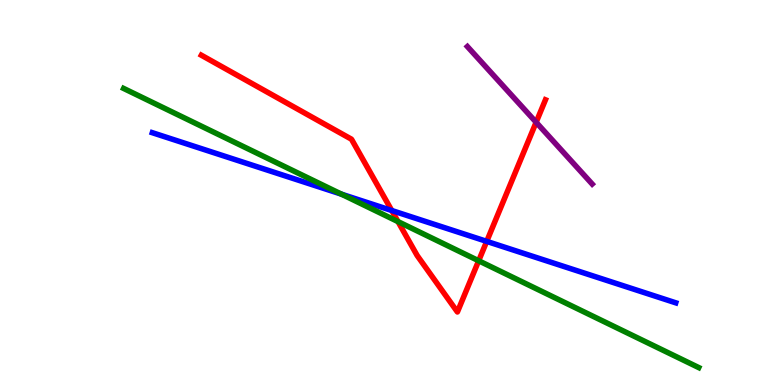[{'lines': ['blue', 'red'], 'intersections': [{'x': 5.05, 'y': 4.53}, {'x': 6.28, 'y': 3.73}]}, {'lines': ['green', 'red'], 'intersections': [{'x': 5.14, 'y': 4.24}, {'x': 6.18, 'y': 3.23}]}, {'lines': ['purple', 'red'], 'intersections': [{'x': 6.92, 'y': 6.82}]}, {'lines': ['blue', 'green'], 'intersections': [{'x': 4.41, 'y': 4.96}]}, {'lines': ['blue', 'purple'], 'intersections': []}, {'lines': ['green', 'purple'], 'intersections': []}]